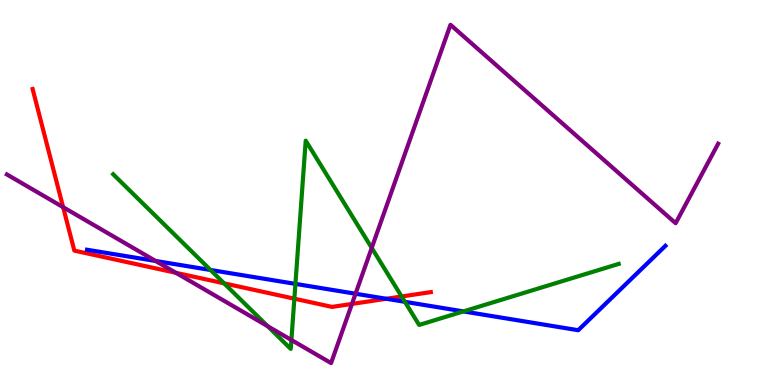[{'lines': ['blue', 'red'], 'intersections': [{'x': 4.98, 'y': 2.24}]}, {'lines': ['green', 'red'], 'intersections': [{'x': 2.89, 'y': 2.64}, {'x': 3.8, 'y': 2.24}, {'x': 5.18, 'y': 2.3}]}, {'lines': ['purple', 'red'], 'intersections': [{'x': 0.814, 'y': 4.62}, {'x': 2.27, 'y': 2.91}, {'x': 4.54, 'y': 2.11}]}, {'lines': ['blue', 'green'], 'intersections': [{'x': 2.72, 'y': 2.99}, {'x': 3.81, 'y': 2.63}, {'x': 5.22, 'y': 2.16}, {'x': 5.98, 'y': 1.91}]}, {'lines': ['blue', 'purple'], 'intersections': [{'x': 2.01, 'y': 3.22}, {'x': 4.59, 'y': 2.37}]}, {'lines': ['green', 'purple'], 'intersections': [{'x': 3.45, 'y': 1.53}, {'x': 3.76, 'y': 1.17}, {'x': 4.8, 'y': 3.56}]}]